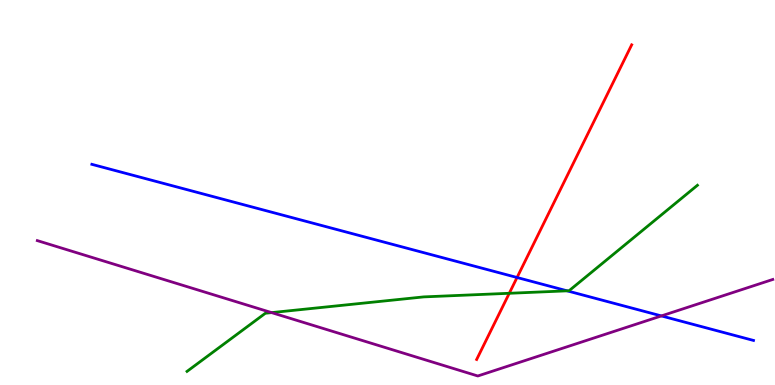[{'lines': ['blue', 'red'], 'intersections': [{'x': 6.67, 'y': 2.79}]}, {'lines': ['green', 'red'], 'intersections': [{'x': 6.57, 'y': 2.38}]}, {'lines': ['purple', 'red'], 'intersections': []}, {'lines': ['blue', 'green'], 'intersections': [{'x': 7.32, 'y': 2.45}]}, {'lines': ['blue', 'purple'], 'intersections': [{'x': 8.53, 'y': 1.79}]}, {'lines': ['green', 'purple'], 'intersections': [{'x': 3.5, 'y': 1.88}]}]